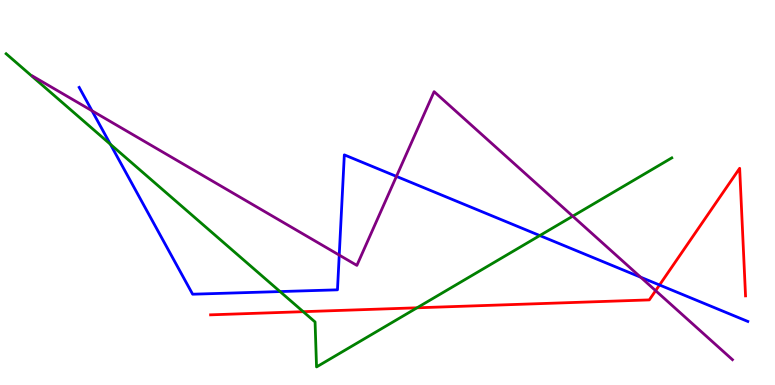[{'lines': ['blue', 'red'], 'intersections': [{'x': 8.51, 'y': 2.6}]}, {'lines': ['green', 'red'], 'intersections': [{'x': 3.91, 'y': 1.9}, {'x': 5.38, 'y': 2.01}]}, {'lines': ['purple', 'red'], 'intersections': [{'x': 8.46, 'y': 2.45}]}, {'lines': ['blue', 'green'], 'intersections': [{'x': 1.42, 'y': 6.25}, {'x': 3.61, 'y': 2.43}, {'x': 6.97, 'y': 3.88}]}, {'lines': ['blue', 'purple'], 'intersections': [{'x': 1.19, 'y': 7.12}, {'x': 4.38, 'y': 3.37}, {'x': 5.12, 'y': 5.42}, {'x': 8.27, 'y': 2.8}]}, {'lines': ['green', 'purple'], 'intersections': [{'x': 7.39, 'y': 4.38}]}]